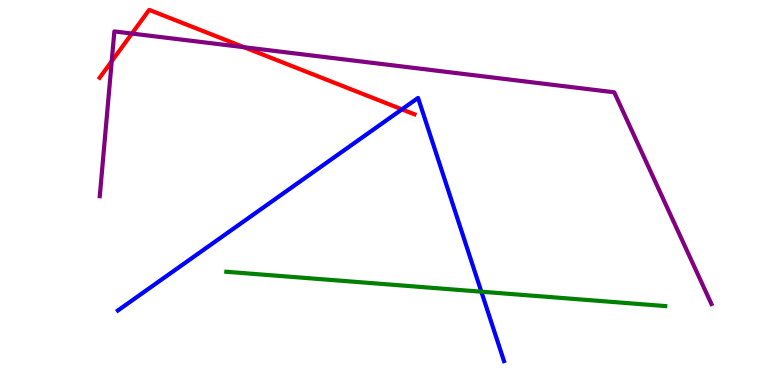[{'lines': ['blue', 'red'], 'intersections': [{'x': 5.19, 'y': 7.16}]}, {'lines': ['green', 'red'], 'intersections': []}, {'lines': ['purple', 'red'], 'intersections': [{'x': 1.44, 'y': 8.41}, {'x': 1.7, 'y': 9.13}, {'x': 3.15, 'y': 8.77}]}, {'lines': ['blue', 'green'], 'intersections': [{'x': 6.21, 'y': 2.42}]}, {'lines': ['blue', 'purple'], 'intersections': []}, {'lines': ['green', 'purple'], 'intersections': []}]